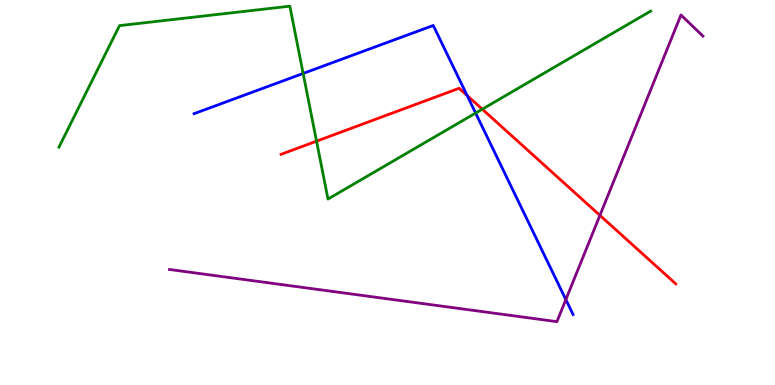[{'lines': ['blue', 'red'], 'intersections': [{'x': 6.03, 'y': 7.52}]}, {'lines': ['green', 'red'], 'intersections': [{'x': 4.08, 'y': 6.33}, {'x': 6.22, 'y': 7.16}]}, {'lines': ['purple', 'red'], 'intersections': [{'x': 7.74, 'y': 4.41}]}, {'lines': ['blue', 'green'], 'intersections': [{'x': 3.91, 'y': 8.09}, {'x': 6.14, 'y': 7.06}]}, {'lines': ['blue', 'purple'], 'intersections': [{'x': 7.3, 'y': 2.22}]}, {'lines': ['green', 'purple'], 'intersections': []}]